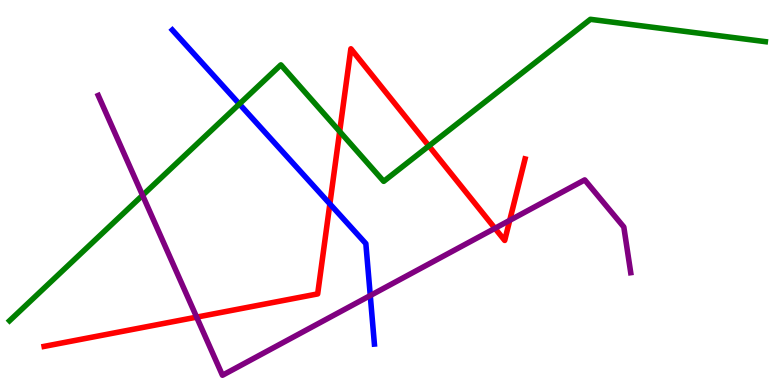[{'lines': ['blue', 'red'], 'intersections': [{'x': 4.26, 'y': 4.7}]}, {'lines': ['green', 'red'], 'intersections': [{'x': 4.38, 'y': 6.59}, {'x': 5.53, 'y': 6.21}]}, {'lines': ['purple', 'red'], 'intersections': [{'x': 2.54, 'y': 1.76}, {'x': 6.39, 'y': 4.07}, {'x': 6.58, 'y': 4.28}]}, {'lines': ['blue', 'green'], 'intersections': [{'x': 3.09, 'y': 7.3}]}, {'lines': ['blue', 'purple'], 'intersections': [{'x': 4.78, 'y': 2.32}]}, {'lines': ['green', 'purple'], 'intersections': [{'x': 1.84, 'y': 4.93}]}]